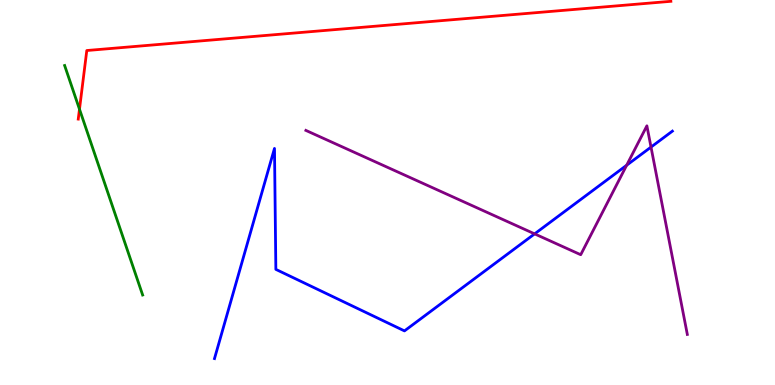[{'lines': ['blue', 'red'], 'intersections': []}, {'lines': ['green', 'red'], 'intersections': [{'x': 1.03, 'y': 7.16}]}, {'lines': ['purple', 'red'], 'intersections': []}, {'lines': ['blue', 'green'], 'intersections': []}, {'lines': ['blue', 'purple'], 'intersections': [{'x': 6.9, 'y': 3.93}, {'x': 8.09, 'y': 5.71}, {'x': 8.4, 'y': 6.18}]}, {'lines': ['green', 'purple'], 'intersections': []}]